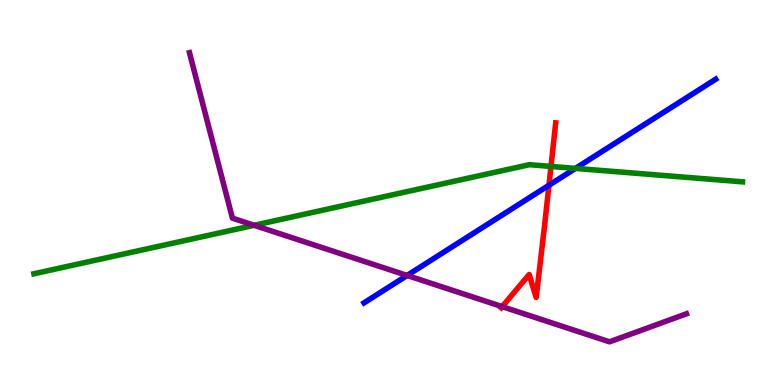[{'lines': ['blue', 'red'], 'intersections': [{'x': 7.08, 'y': 5.19}]}, {'lines': ['green', 'red'], 'intersections': [{'x': 7.11, 'y': 5.68}]}, {'lines': ['purple', 'red'], 'intersections': [{'x': 6.48, 'y': 2.04}]}, {'lines': ['blue', 'green'], 'intersections': [{'x': 7.43, 'y': 5.63}]}, {'lines': ['blue', 'purple'], 'intersections': [{'x': 5.25, 'y': 2.85}]}, {'lines': ['green', 'purple'], 'intersections': [{'x': 3.28, 'y': 4.15}]}]